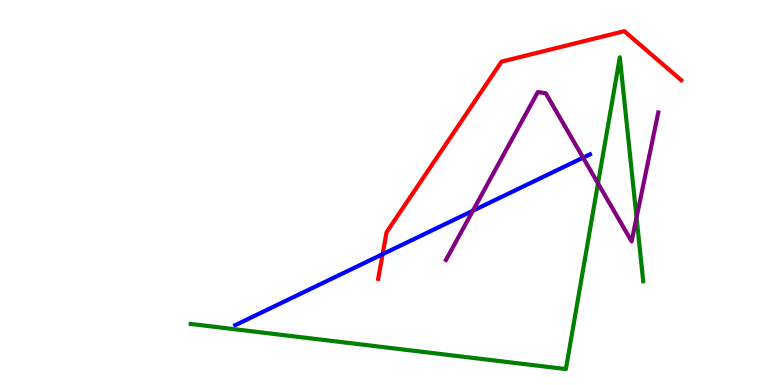[{'lines': ['blue', 'red'], 'intersections': [{'x': 4.94, 'y': 3.4}]}, {'lines': ['green', 'red'], 'intersections': []}, {'lines': ['purple', 'red'], 'intersections': []}, {'lines': ['blue', 'green'], 'intersections': []}, {'lines': ['blue', 'purple'], 'intersections': [{'x': 6.1, 'y': 4.53}, {'x': 7.52, 'y': 5.9}]}, {'lines': ['green', 'purple'], 'intersections': [{'x': 7.72, 'y': 5.24}, {'x': 8.21, 'y': 4.35}]}]